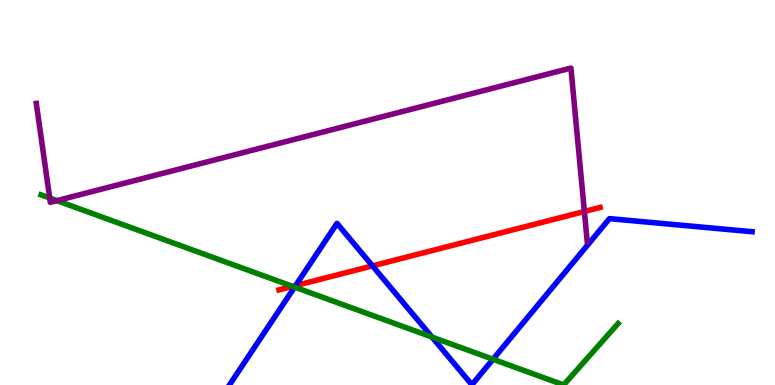[{'lines': ['blue', 'red'], 'intersections': [{'x': 3.81, 'y': 2.58}, {'x': 4.81, 'y': 3.09}]}, {'lines': ['green', 'red'], 'intersections': [{'x': 3.78, 'y': 2.56}]}, {'lines': ['purple', 'red'], 'intersections': [{'x': 7.54, 'y': 4.51}]}, {'lines': ['blue', 'green'], 'intersections': [{'x': 3.8, 'y': 2.54}, {'x': 5.57, 'y': 1.25}, {'x': 6.36, 'y': 0.669}]}, {'lines': ['blue', 'purple'], 'intersections': []}, {'lines': ['green', 'purple'], 'intersections': [{'x': 0.641, 'y': 4.86}, {'x': 0.734, 'y': 4.79}]}]